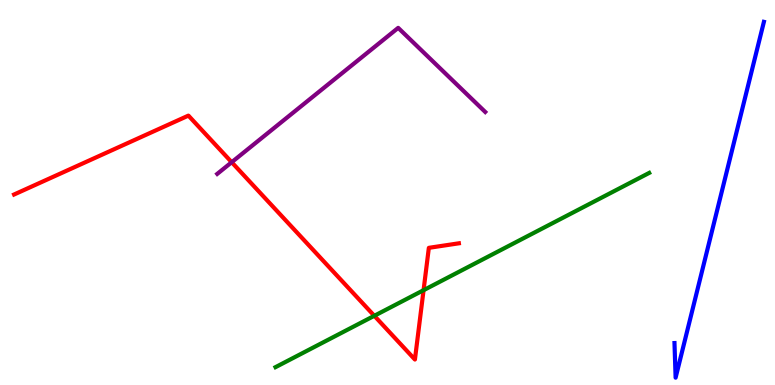[{'lines': ['blue', 'red'], 'intersections': []}, {'lines': ['green', 'red'], 'intersections': [{'x': 4.83, 'y': 1.8}, {'x': 5.47, 'y': 2.46}]}, {'lines': ['purple', 'red'], 'intersections': [{'x': 2.99, 'y': 5.79}]}, {'lines': ['blue', 'green'], 'intersections': []}, {'lines': ['blue', 'purple'], 'intersections': []}, {'lines': ['green', 'purple'], 'intersections': []}]